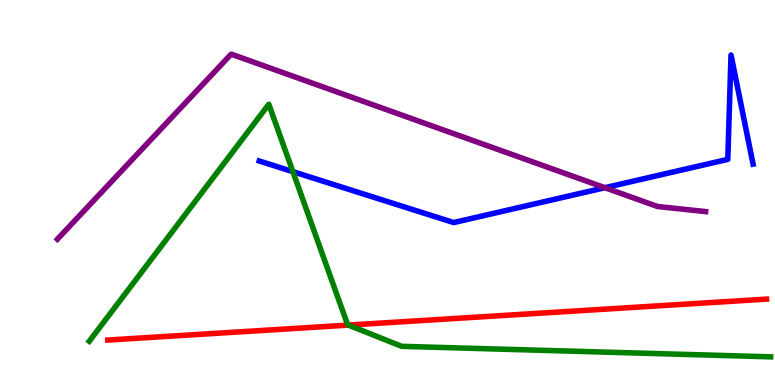[{'lines': ['blue', 'red'], 'intersections': []}, {'lines': ['green', 'red'], 'intersections': [{'x': 4.5, 'y': 1.56}]}, {'lines': ['purple', 'red'], 'intersections': []}, {'lines': ['blue', 'green'], 'intersections': [{'x': 3.78, 'y': 5.54}]}, {'lines': ['blue', 'purple'], 'intersections': [{'x': 7.81, 'y': 5.12}]}, {'lines': ['green', 'purple'], 'intersections': []}]